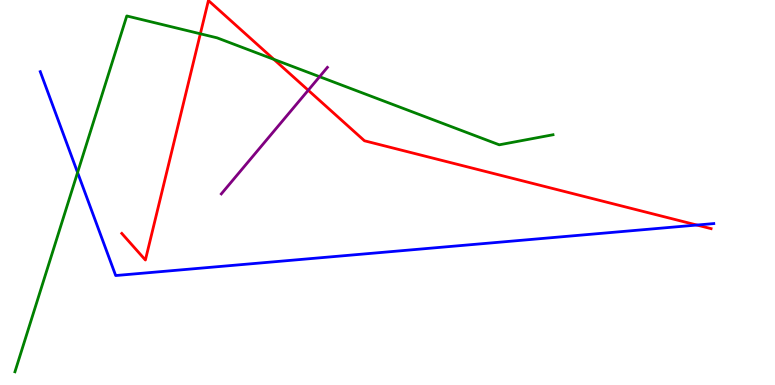[{'lines': ['blue', 'red'], 'intersections': [{'x': 8.99, 'y': 4.15}]}, {'lines': ['green', 'red'], 'intersections': [{'x': 2.59, 'y': 9.12}, {'x': 3.53, 'y': 8.46}]}, {'lines': ['purple', 'red'], 'intersections': [{'x': 3.98, 'y': 7.66}]}, {'lines': ['blue', 'green'], 'intersections': [{'x': 1.0, 'y': 5.52}]}, {'lines': ['blue', 'purple'], 'intersections': []}, {'lines': ['green', 'purple'], 'intersections': [{'x': 4.12, 'y': 8.01}]}]